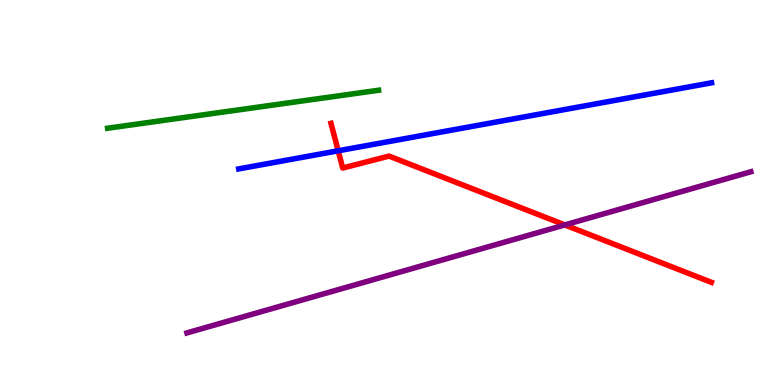[{'lines': ['blue', 'red'], 'intersections': [{'x': 4.36, 'y': 6.08}]}, {'lines': ['green', 'red'], 'intersections': []}, {'lines': ['purple', 'red'], 'intersections': [{'x': 7.29, 'y': 4.16}]}, {'lines': ['blue', 'green'], 'intersections': []}, {'lines': ['blue', 'purple'], 'intersections': []}, {'lines': ['green', 'purple'], 'intersections': []}]